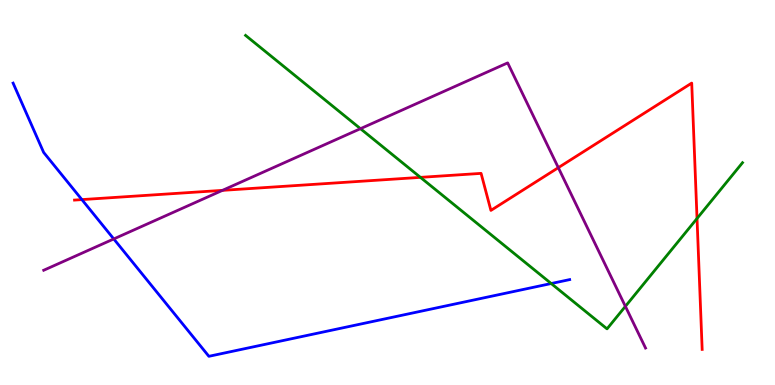[{'lines': ['blue', 'red'], 'intersections': [{'x': 1.06, 'y': 4.82}]}, {'lines': ['green', 'red'], 'intersections': [{'x': 5.42, 'y': 5.39}, {'x': 8.99, 'y': 4.33}]}, {'lines': ['purple', 'red'], 'intersections': [{'x': 2.87, 'y': 5.06}, {'x': 7.2, 'y': 5.65}]}, {'lines': ['blue', 'green'], 'intersections': [{'x': 7.11, 'y': 2.64}]}, {'lines': ['blue', 'purple'], 'intersections': [{'x': 1.47, 'y': 3.79}]}, {'lines': ['green', 'purple'], 'intersections': [{'x': 4.65, 'y': 6.66}, {'x': 8.07, 'y': 2.04}]}]